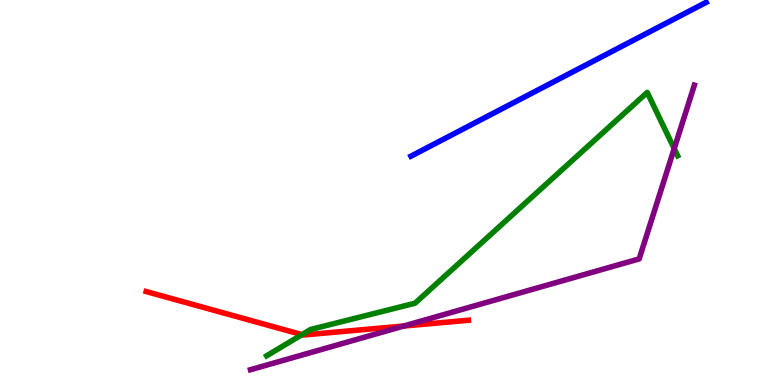[{'lines': ['blue', 'red'], 'intersections': []}, {'lines': ['green', 'red'], 'intersections': [{'x': 3.9, 'y': 1.31}]}, {'lines': ['purple', 'red'], 'intersections': [{'x': 5.21, 'y': 1.53}]}, {'lines': ['blue', 'green'], 'intersections': []}, {'lines': ['blue', 'purple'], 'intersections': []}, {'lines': ['green', 'purple'], 'intersections': [{'x': 8.7, 'y': 6.14}]}]